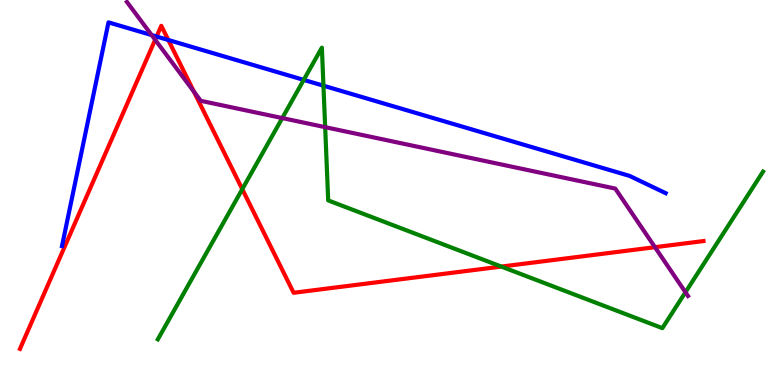[{'lines': ['blue', 'red'], 'intersections': [{'x': 2.02, 'y': 9.05}, {'x': 2.17, 'y': 8.96}]}, {'lines': ['green', 'red'], 'intersections': [{'x': 3.13, 'y': 5.09}, {'x': 6.47, 'y': 3.08}]}, {'lines': ['purple', 'red'], 'intersections': [{'x': 2.0, 'y': 8.97}, {'x': 2.5, 'y': 7.62}, {'x': 8.45, 'y': 3.58}]}, {'lines': ['blue', 'green'], 'intersections': [{'x': 3.92, 'y': 7.92}, {'x': 4.17, 'y': 7.77}]}, {'lines': ['blue', 'purple'], 'intersections': [{'x': 1.96, 'y': 9.09}]}, {'lines': ['green', 'purple'], 'intersections': [{'x': 3.64, 'y': 6.93}, {'x': 4.2, 'y': 6.7}, {'x': 8.84, 'y': 2.41}]}]